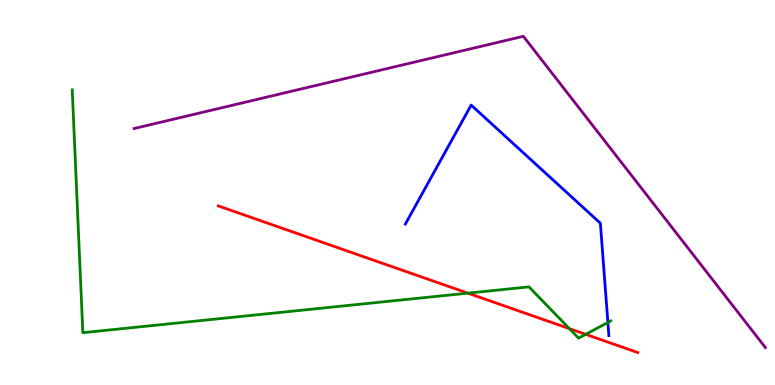[{'lines': ['blue', 'red'], 'intersections': []}, {'lines': ['green', 'red'], 'intersections': [{'x': 6.04, 'y': 2.39}, {'x': 7.35, 'y': 1.46}, {'x': 7.56, 'y': 1.32}]}, {'lines': ['purple', 'red'], 'intersections': []}, {'lines': ['blue', 'green'], 'intersections': [{'x': 7.84, 'y': 1.62}]}, {'lines': ['blue', 'purple'], 'intersections': []}, {'lines': ['green', 'purple'], 'intersections': []}]